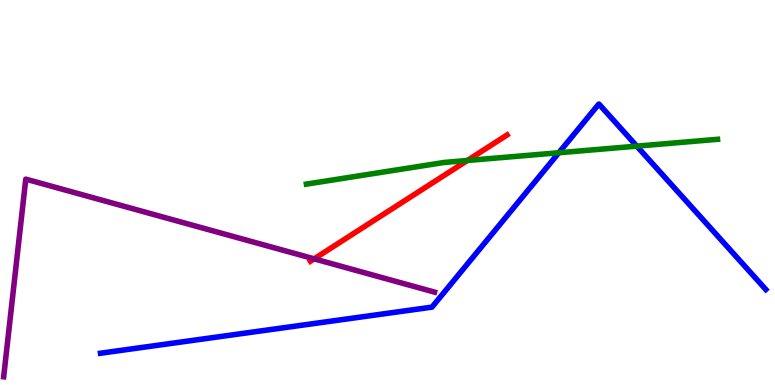[{'lines': ['blue', 'red'], 'intersections': []}, {'lines': ['green', 'red'], 'intersections': [{'x': 6.03, 'y': 5.83}]}, {'lines': ['purple', 'red'], 'intersections': [{'x': 4.05, 'y': 3.28}]}, {'lines': ['blue', 'green'], 'intersections': [{'x': 7.21, 'y': 6.03}, {'x': 8.22, 'y': 6.2}]}, {'lines': ['blue', 'purple'], 'intersections': []}, {'lines': ['green', 'purple'], 'intersections': []}]